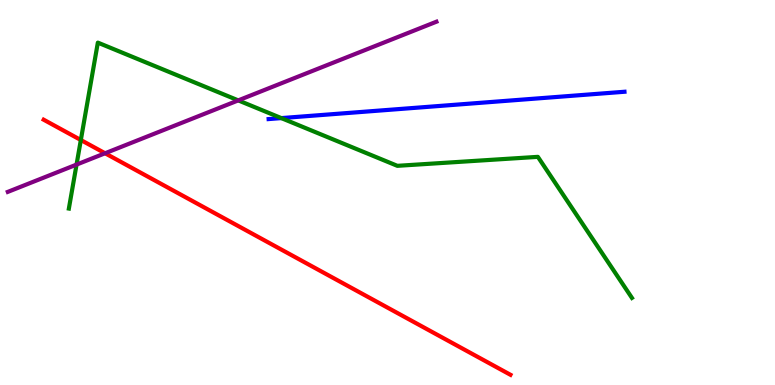[{'lines': ['blue', 'red'], 'intersections': []}, {'lines': ['green', 'red'], 'intersections': [{'x': 1.04, 'y': 6.36}]}, {'lines': ['purple', 'red'], 'intersections': [{'x': 1.36, 'y': 6.02}]}, {'lines': ['blue', 'green'], 'intersections': [{'x': 3.63, 'y': 6.93}]}, {'lines': ['blue', 'purple'], 'intersections': []}, {'lines': ['green', 'purple'], 'intersections': [{'x': 0.988, 'y': 5.72}, {'x': 3.07, 'y': 7.39}]}]